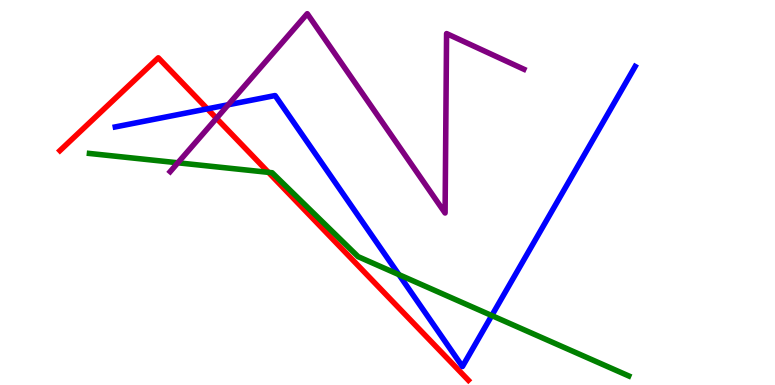[{'lines': ['blue', 'red'], 'intersections': [{'x': 2.68, 'y': 7.17}]}, {'lines': ['green', 'red'], 'intersections': [{'x': 3.46, 'y': 5.52}]}, {'lines': ['purple', 'red'], 'intersections': [{'x': 2.79, 'y': 6.93}]}, {'lines': ['blue', 'green'], 'intersections': [{'x': 5.15, 'y': 2.87}, {'x': 6.35, 'y': 1.8}]}, {'lines': ['blue', 'purple'], 'intersections': [{'x': 2.95, 'y': 7.28}]}, {'lines': ['green', 'purple'], 'intersections': [{'x': 2.3, 'y': 5.77}]}]